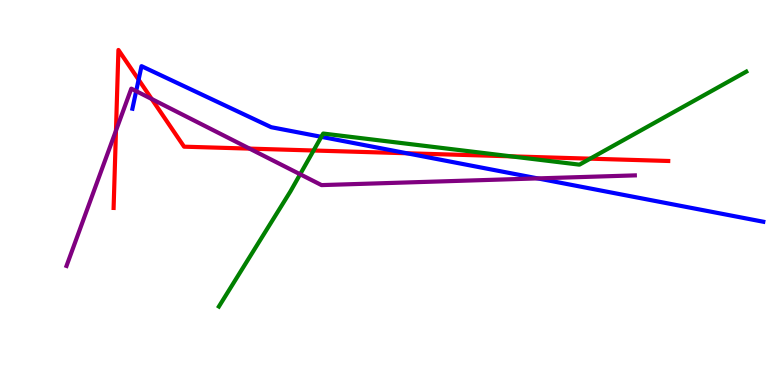[{'lines': ['blue', 'red'], 'intersections': [{'x': 1.79, 'y': 7.93}, {'x': 5.25, 'y': 6.02}]}, {'lines': ['green', 'red'], 'intersections': [{'x': 4.05, 'y': 6.09}, {'x': 6.59, 'y': 5.94}, {'x': 7.62, 'y': 5.88}]}, {'lines': ['purple', 'red'], 'intersections': [{'x': 1.5, 'y': 6.61}, {'x': 1.96, 'y': 7.43}, {'x': 3.22, 'y': 6.14}]}, {'lines': ['blue', 'green'], 'intersections': [{'x': 4.15, 'y': 6.45}]}, {'lines': ['blue', 'purple'], 'intersections': [{'x': 1.76, 'y': 7.63}, {'x': 6.94, 'y': 5.37}]}, {'lines': ['green', 'purple'], 'intersections': [{'x': 3.87, 'y': 5.47}]}]